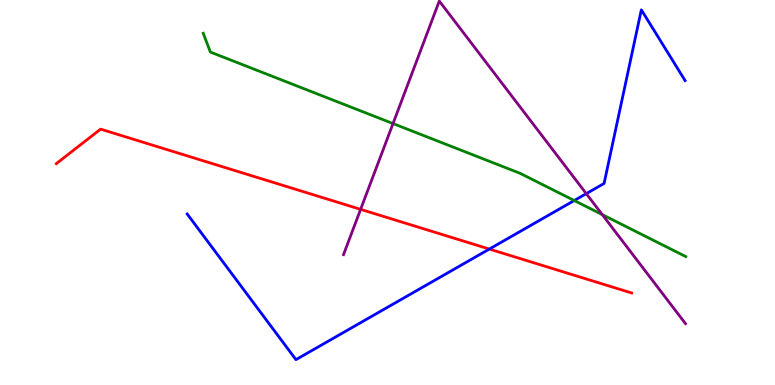[{'lines': ['blue', 'red'], 'intersections': [{'x': 6.31, 'y': 3.53}]}, {'lines': ['green', 'red'], 'intersections': []}, {'lines': ['purple', 'red'], 'intersections': [{'x': 4.65, 'y': 4.56}]}, {'lines': ['blue', 'green'], 'intersections': [{'x': 7.41, 'y': 4.79}]}, {'lines': ['blue', 'purple'], 'intersections': [{'x': 7.56, 'y': 4.97}]}, {'lines': ['green', 'purple'], 'intersections': [{'x': 5.07, 'y': 6.79}, {'x': 7.77, 'y': 4.43}]}]